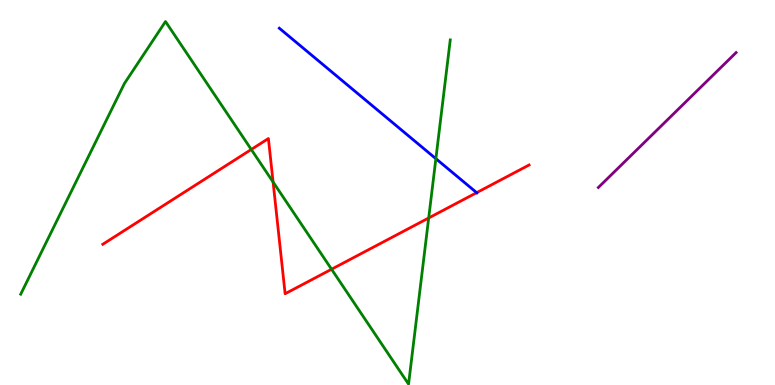[{'lines': ['blue', 'red'], 'intersections': [{'x': 6.15, 'y': 5.0}]}, {'lines': ['green', 'red'], 'intersections': [{'x': 3.24, 'y': 6.12}, {'x': 3.52, 'y': 5.27}, {'x': 4.28, 'y': 3.01}, {'x': 5.53, 'y': 4.34}]}, {'lines': ['purple', 'red'], 'intersections': []}, {'lines': ['blue', 'green'], 'intersections': [{'x': 5.62, 'y': 5.88}]}, {'lines': ['blue', 'purple'], 'intersections': []}, {'lines': ['green', 'purple'], 'intersections': []}]